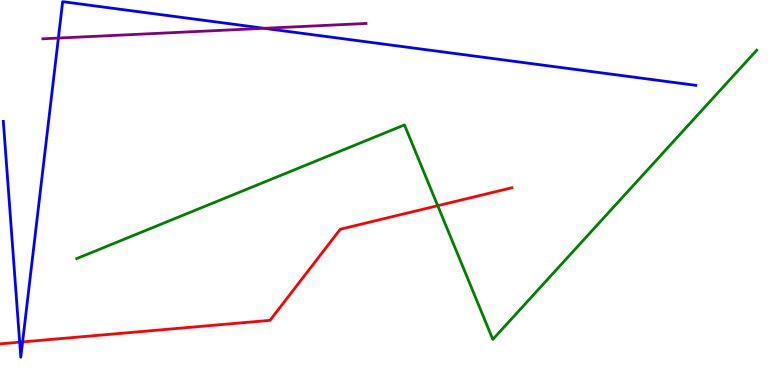[{'lines': ['blue', 'red'], 'intersections': [{'x': 0.254, 'y': 1.11}, {'x': 0.292, 'y': 1.12}]}, {'lines': ['green', 'red'], 'intersections': [{'x': 5.65, 'y': 4.66}]}, {'lines': ['purple', 'red'], 'intersections': []}, {'lines': ['blue', 'green'], 'intersections': []}, {'lines': ['blue', 'purple'], 'intersections': [{'x': 0.753, 'y': 9.01}, {'x': 3.41, 'y': 9.26}]}, {'lines': ['green', 'purple'], 'intersections': []}]